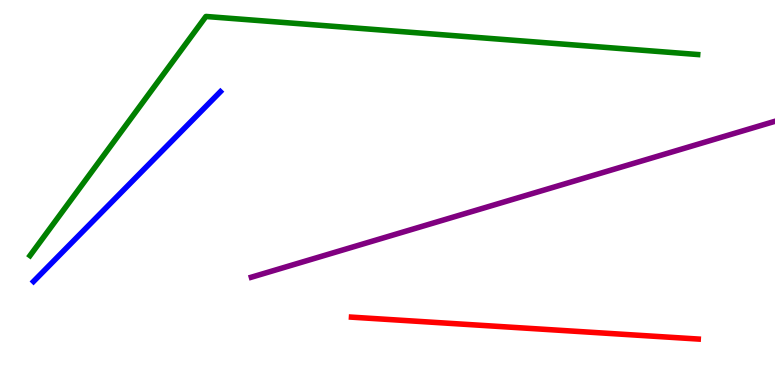[{'lines': ['blue', 'red'], 'intersections': []}, {'lines': ['green', 'red'], 'intersections': []}, {'lines': ['purple', 'red'], 'intersections': []}, {'lines': ['blue', 'green'], 'intersections': []}, {'lines': ['blue', 'purple'], 'intersections': []}, {'lines': ['green', 'purple'], 'intersections': []}]